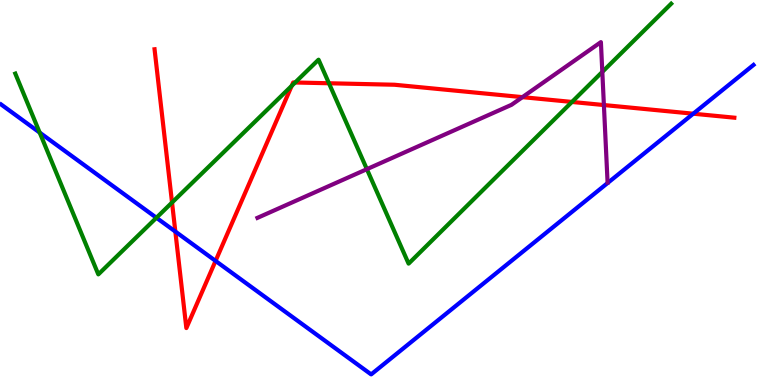[{'lines': ['blue', 'red'], 'intersections': [{'x': 2.26, 'y': 3.99}, {'x': 2.78, 'y': 3.22}, {'x': 8.95, 'y': 7.05}]}, {'lines': ['green', 'red'], 'intersections': [{'x': 2.22, 'y': 4.74}, {'x': 3.76, 'y': 7.77}, {'x': 3.81, 'y': 7.86}, {'x': 4.24, 'y': 7.84}, {'x': 7.38, 'y': 7.35}]}, {'lines': ['purple', 'red'], 'intersections': [{'x': 6.74, 'y': 7.48}, {'x': 7.79, 'y': 7.27}]}, {'lines': ['blue', 'green'], 'intersections': [{'x': 0.512, 'y': 6.56}, {'x': 2.02, 'y': 4.34}]}, {'lines': ['blue', 'purple'], 'intersections': []}, {'lines': ['green', 'purple'], 'intersections': [{'x': 4.73, 'y': 5.61}, {'x': 7.77, 'y': 8.13}]}]